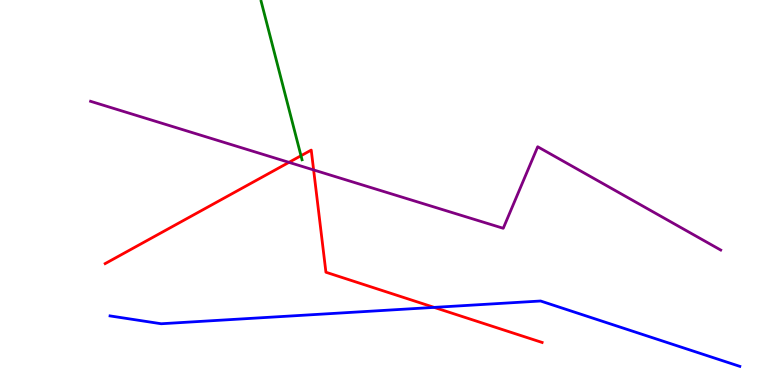[{'lines': ['blue', 'red'], 'intersections': [{'x': 5.6, 'y': 2.02}]}, {'lines': ['green', 'red'], 'intersections': [{'x': 3.88, 'y': 5.96}]}, {'lines': ['purple', 'red'], 'intersections': [{'x': 3.73, 'y': 5.78}, {'x': 4.05, 'y': 5.59}]}, {'lines': ['blue', 'green'], 'intersections': []}, {'lines': ['blue', 'purple'], 'intersections': []}, {'lines': ['green', 'purple'], 'intersections': []}]